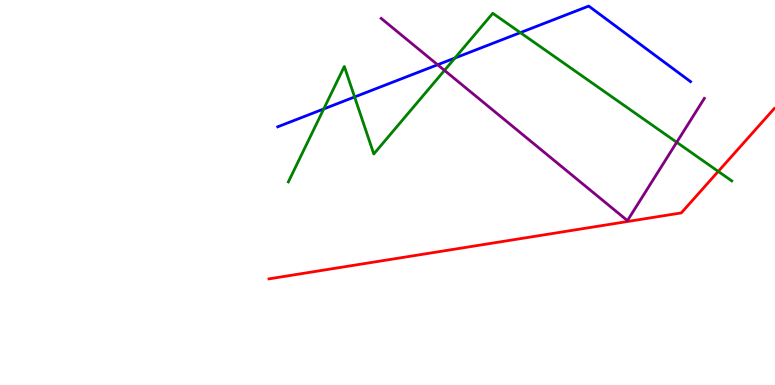[{'lines': ['blue', 'red'], 'intersections': []}, {'lines': ['green', 'red'], 'intersections': [{'x': 9.27, 'y': 5.55}]}, {'lines': ['purple', 'red'], 'intersections': []}, {'lines': ['blue', 'green'], 'intersections': [{'x': 4.18, 'y': 7.17}, {'x': 4.58, 'y': 7.48}, {'x': 5.87, 'y': 8.49}, {'x': 6.71, 'y': 9.15}]}, {'lines': ['blue', 'purple'], 'intersections': [{'x': 5.65, 'y': 8.32}]}, {'lines': ['green', 'purple'], 'intersections': [{'x': 5.74, 'y': 8.17}, {'x': 8.73, 'y': 6.3}]}]